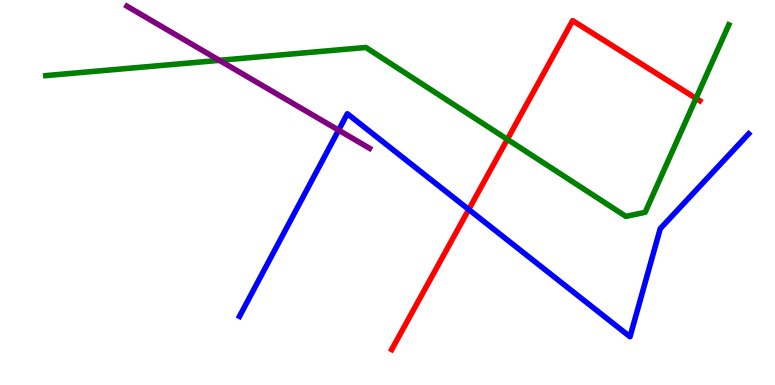[{'lines': ['blue', 'red'], 'intersections': [{'x': 6.05, 'y': 4.56}]}, {'lines': ['green', 'red'], 'intersections': [{'x': 6.55, 'y': 6.38}, {'x': 8.98, 'y': 7.45}]}, {'lines': ['purple', 'red'], 'intersections': []}, {'lines': ['blue', 'green'], 'intersections': []}, {'lines': ['blue', 'purple'], 'intersections': [{'x': 4.37, 'y': 6.62}]}, {'lines': ['green', 'purple'], 'intersections': [{'x': 2.83, 'y': 8.43}]}]